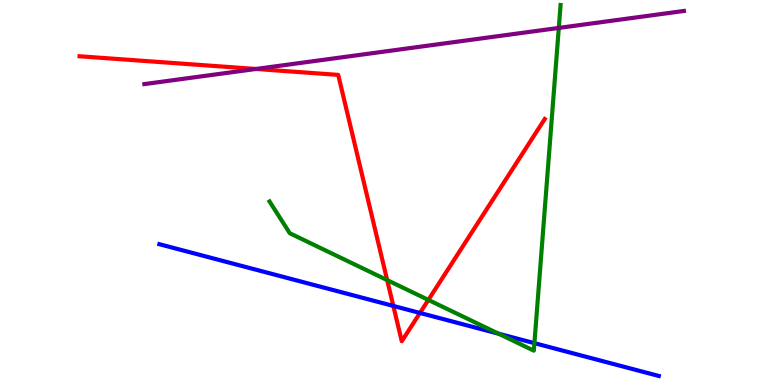[{'lines': ['blue', 'red'], 'intersections': [{'x': 5.08, 'y': 2.05}, {'x': 5.42, 'y': 1.87}]}, {'lines': ['green', 'red'], 'intersections': [{'x': 5.0, 'y': 2.72}, {'x': 5.53, 'y': 2.21}]}, {'lines': ['purple', 'red'], 'intersections': [{'x': 3.3, 'y': 8.21}]}, {'lines': ['blue', 'green'], 'intersections': [{'x': 6.43, 'y': 1.33}, {'x': 6.9, 'y': 1.09}]}, {'lines': ['blue', 'purple'], 'intersections': []}, {'lines': ['green', 'purple'], 'intersections': [{'x': 7.21, 'y': 9.27}]}]